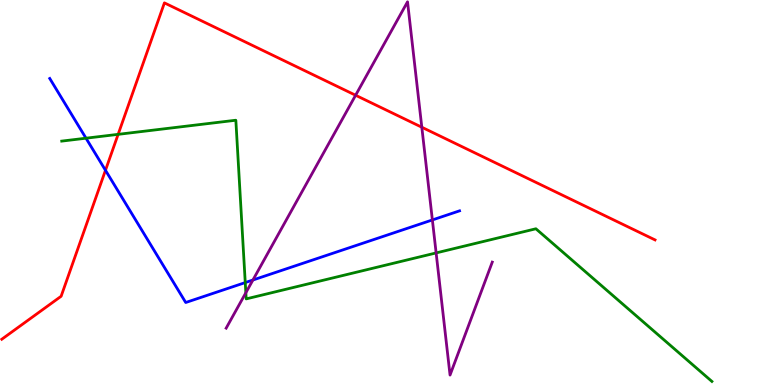[{'lines': ['blue', 'red'], 'intersections': [{'x': 1.36, 'y': 5.58}]}, {'lines': ['green', 'red'], 'intersections': [{'x': 1.52, 'y': 6.51}]}, {'lines': ['purple', 'red'], 'intersections': [{'x': 4.59, 'y': 7.53}, {'x': 5.44, 'y': 6.7}]}, {'lines': ['blue', 'green'], 'intersections': [{'x': 1.11, 'y': 6.41}, {'x': 3.16, 'y': 2.66}]}, {'lines': ['blue', 'purple'], 'intersections': [{'x': 3.26, 'y': 2.73}, {'x': 5.58, 'y': 4.29}]}, {'lines': ['green', 'purple'], 'intersections': [{'x': 3.17, 'y': 2.4}, {'x': 5.63, 'y': 3.43}]}]